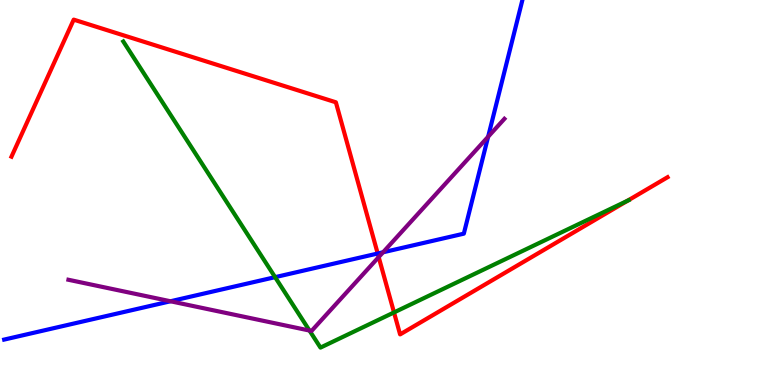[{'lines': ['blue', 'red'], 'intersections': [{'x': 4.87, 'y': 3.42}]}, {'lines': ['green', 'red'], 'intersections': [{'x': 5.08, 'y': 1.88}, {'x': 8.1, 'y': 4.79}]}, {'lines': ['purple', 'red'], 'intersections': [{'x': 4.89, 'y': 3.32}]}, {'lines': ['blue', 'green'], 'intersections': [{'x': 3.55, 'y': 2.8}]}, {'lines': ['blue', 'purple'], 'intersections': [{'x': 2.2, 'y': 2.18}, {'x': 4.94, 'y': 3.45}, {'x': 6.3, 'y': 6.45}]}, {'lines': ['green', 'purple'], 'intersections': [{'x': 3.99, 'y': 1.41}]}]